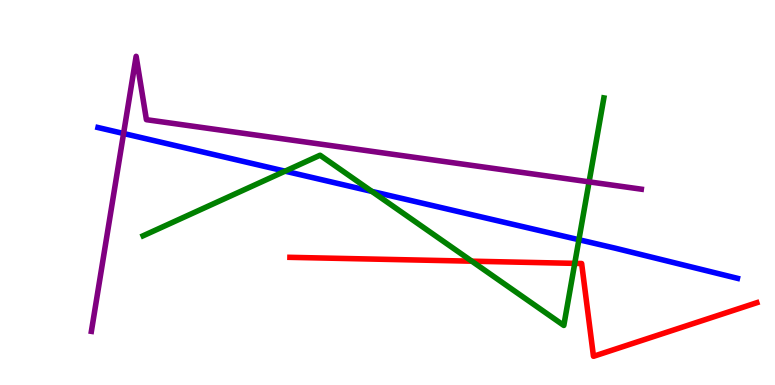[{'lines': ['blue', 'red'], 'intersections': []}, {'lines': ['green', 'red'], 'intersections': [{'x': 6.09, 'y': 3.22}, {'x': 7.42, 'y': 3.16}]}, {'lines': ['purple', 'red'], 'intersections': []}, {'lines': ['blue', 'green'], 'intersections': [{'x': 3.68, 'y': 5.55}, {'x': 4.8, 'y': 5.03}, {'x': 7.47, 'y': 3.77}]}, {'lines': ['blue', 'purple'], 'intersections': [{'x': 1.59, 'y': 6.53}]}, {'lines': ['green', 'purple'], 'intersections': [{'x': 7.6, 'y': 5.28}]}]